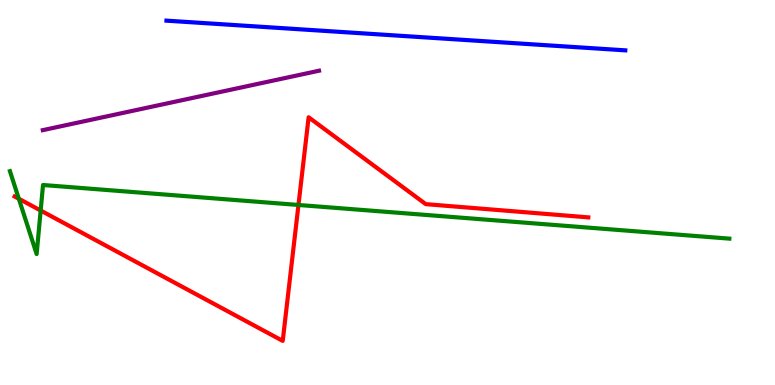[{'lines': ['blue', 'red'], 'intersections': []}, {'lines': ['green', 'red'], 'intersections': [{'x': 0.243, 'y': 4.84}, {'x': 0.525, 'y': 4.53}, {'x': 3.85, 'y': 4.68}]}, {'lines': ['purple', 'red'], 'intersections': []}, {'lines': ['blue', 'green'], 'intersections': []}, {'lines': ['blue', 'purple'], 'intersections': []}, {'lines': ['green', 'purple'], 'intersections': []}]